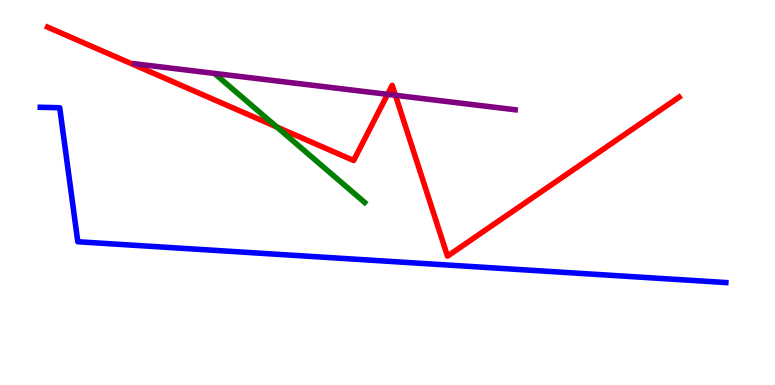[{'lines': ['blue', 'red'], 'intersections': []}, {'lines': ['green', 'red'], 'intersections': [{'x': 3.57, 'y': 6.7}]}, {'lines': ['purple', 'red'], 'intersections': [{'x': 5.0, 'y': 7.55}, {'x': 5.1, 'y': 7.52}]}, {'lines': ['blue', 'green'], 'intersections': []}, {'lines': ['blue', 'purple'], 'intersections': []}, {'lines': ['green', 'purple'], 'intersections': []}]